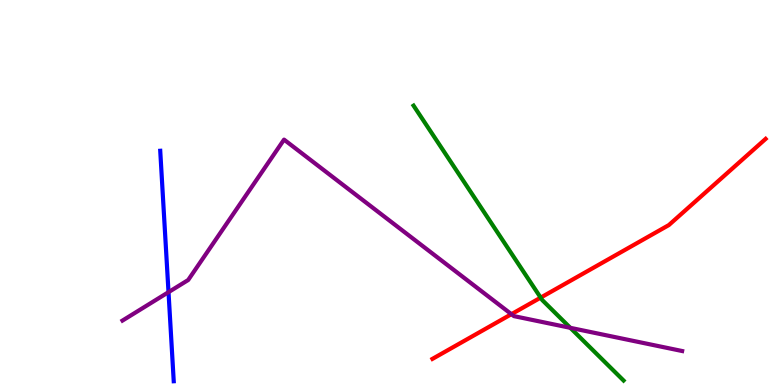[{'lines': ['blue', 'red'], 'intersections': []}, {'lines': ['green', 'red'], 'intersections': [{'x': 6.98, 'y': 2.27}]}, {'lines': ['purple', 'red'], 'intersections': [{'x': 6.6, 'y': 1.84}]}, {'lines': ['blue', 'green'], 'intersections': []}, {'lines': ['blue', 'purple'], 'intersections': [{'x': 2.17, 'y': 2.41}]}, {'lines': ['green', 'purple'], 'intersections': [{'x': 7.36, 'y': 1.49}]}]